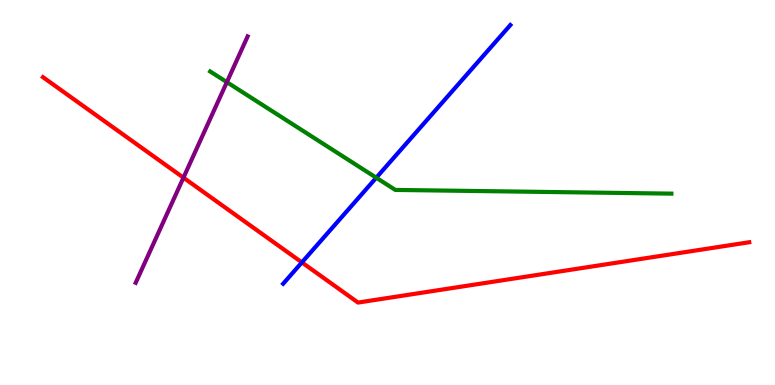[{'lines': ['blue', 'red'], 'intersections': [{'x': 3.9, 'y': 3.18}]}, {'lines': ['green', 'red'], 'intersections': []}, {'lines': ['purple', 'red'], 'intersections': [{'x': 2.37, 'y': 5.39}]}, {'lines': ['blue', 'green'], 'intersections': [{'x': 4.85, 'y': 5.38}]}, {'lines': ['blue', 'purple'], 'intersections': []}, {'lines': ['green', 'purple'], 'intersections': [{'x': 2.93, 'y': 7.87}]}]